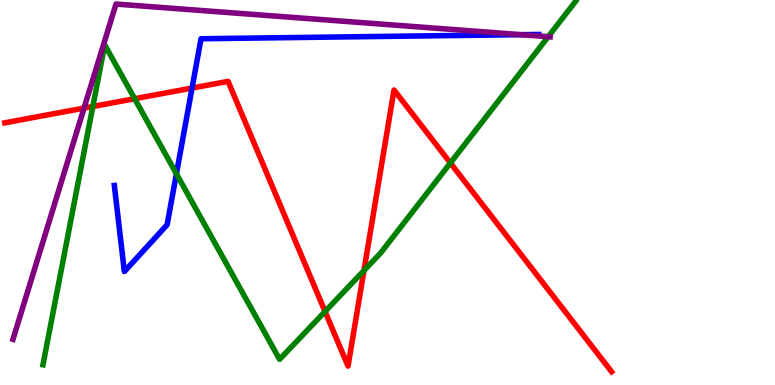[{'lines': ['blue', 'red'], 'intersections': [{'x': 2.48, 'y': 7.71}]}, {'lines': ['green', 'red'], 'intersections': [{'x': 1.2, 'y': 7.23}, {'x': 1.74, 'y': 7.44}, {'x': 4.19, 'y': 1.91}, {'x': 4.7, 'y': 2.97}, {'x': 5.81, 'y': 5.77}]}, {'lines': ['purple', 'red'], 'intersections': [{'x': 1.08, 'y': 7.19}]}, {'lines': ['blue', 'green'], 'intersections': [{'x': 2.28, 'y': 5.49}]}, {'lines': ['blue', 'purple'], 'intersections': [{'x': 6.73, 'y': 9.1}]}, {'lines': ['green', 'purple'], 'intersections': [{'x': 7.07, 'y': 9.05}]}]